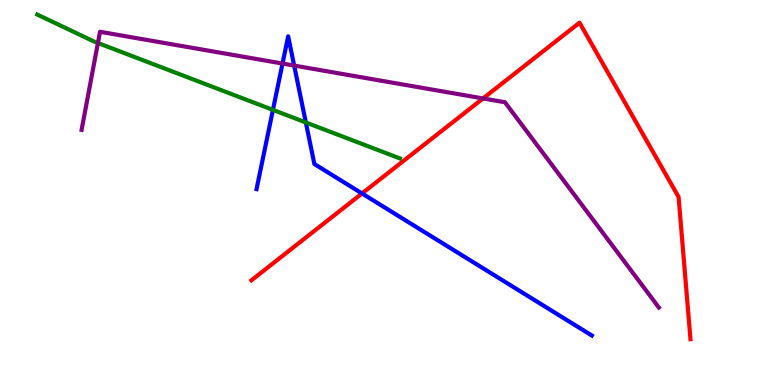[{'lines': ['blue', 'red'], 'intersections': [{'x': 4.67, 'y': 4.97}]}, {'lines': ['green', 'red'], 'intersections': []}, {'lines': ['purple', 'red'], 'intersections': [{'x': 6.23, 'y': 7.44}]}, {'lines': ['blue', 'green'], 'intersections': [{'x': 3.52, 'y': 7.15}, {'x': 3.95, 'y': 6.82}]}, {'lines': ['blue', 'purple'], 'intersections': [{'x': 3.65, 'y': 8.35}, {'x': 3.8, 'y': 8.3}]}, {'lines': ['green', 'purple'], 'intersections': [{'x': 1.26, 'y': 8.88}]}]